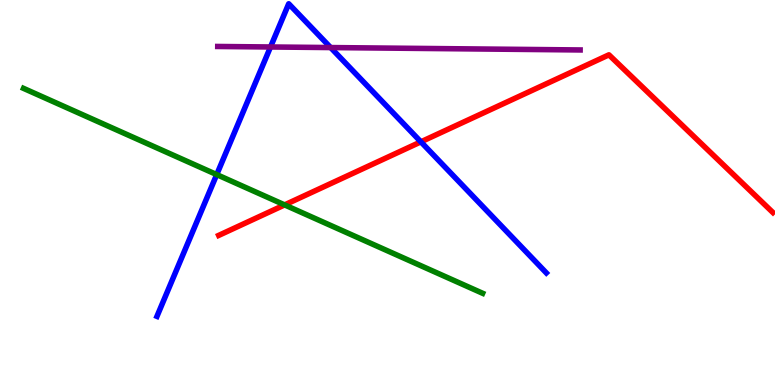[{'lines': ['blue', 'red'], 'intersections': [{'x': 5.43, 'y': 6.32}]}, {'lines': ['green', 'red'], 'intersections': [{'x': 3.67, 'y': 4.68}]}, {'lines': ['purple', 'red'], 'intersections': []}, {'lines': ['blue', 'green'], 'intersections': [{'x': 2.8, 'y': 5.47}]}, {'lines': ['blue', 'purple'], 'intersections': [{'x': 3.49, 'y': 8.78}, {'x': 4.27, 'y': 8.76}]}, {'lines': ['green', 'purple'], 'intersections': []}]